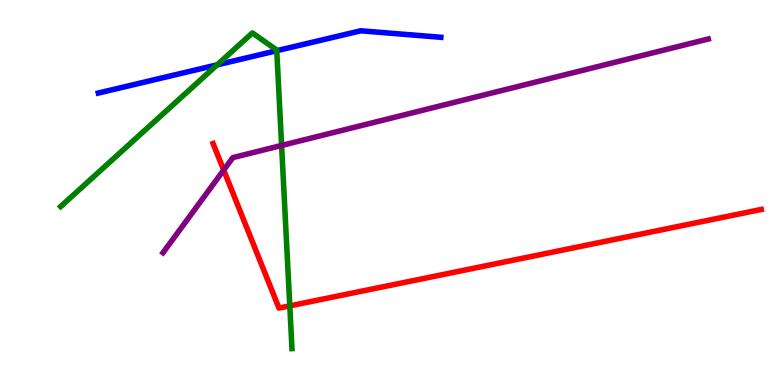[{'lines': ['blue', 'red'], 'intersections': []}, {'lines': ['green', 'red'], 'intersections': [{'x': 3.74, 'y': 2.06}]}, {'lines': ['purple', 'red'], 'intersections': [{'x': 2.89, 'y': 5.58}]}, {'lines': ['blue', 'green'], 'intersections': [{'x': 2.8, 'y': 8.32}, {'x': 3.57, 'y': 8.68}]}, {'lines': ['blue', 'purple'], 'intersections': []}, {'lines': ['green', 'purple'], 'intersections': [{'x': 3.63, 'y': 6.22}]}]